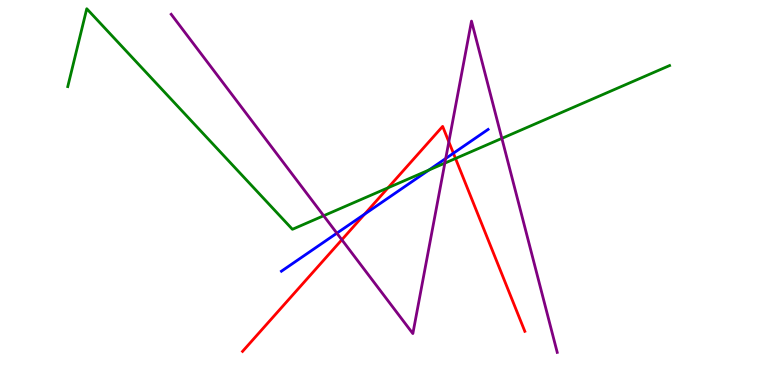[{'lines': ['blue', 'red'], 'intersections': [{'x': 4.7, 'y': 4.44}, {'x': 5.85, 'y': 6.02}]}, {'lines': ['green', 'red'], 'intersections': [{'x': 5.01, 'y': 5.12}, {'x': 5.88, 'y': 5.88}]}, {'lines': ['purple', 'red'], 'intersections': [{'x': 4.41, 'y': 3.77}, {'x': 5.79, 'y': 6.32}]}, {'lines': ['blue', 'green'], 'intersections': [{'x': 5.53, 'y': 5.58}]}, {'lines': ['blue', 'purple'], 'intersections': [{'x': 4.35, 'y': 3.94}, {'x': 5.75, 'y': 5.88}]}, {'lines': ['green', 'purple'], 'intersections': [{'x': 4.18, 'y': 4.4}, {'x': 5.74, 'y': 5.76}, {'x': 6.48, 'y': 6.41}]}]